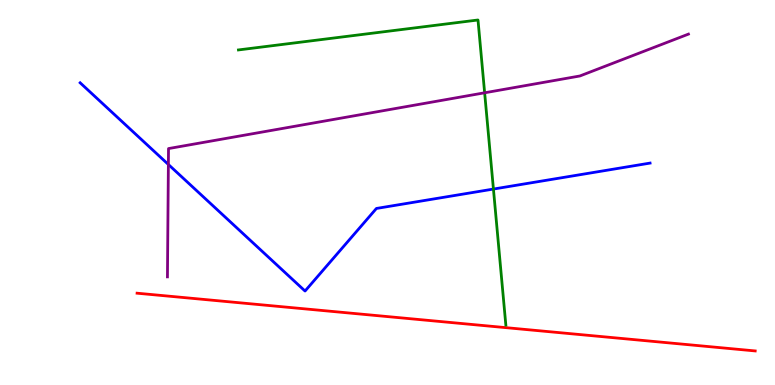[{'lines': ['blue', 'red'], 'intersections': []}, {'lines': ['green', 'red'], 'intersections': []}, {'lines': ['purple', 'red'], 'intersections': []}, {'lines': ['blue', 'green'], 'intersections': [{'x': 6.37, 'y': 5.09}]}, {'lines': ['blue', 'purple'], 'intersections': [{'x': 2.17, 'y': 5.73}]}, {'lines': ['green', 'purple'], 'intersections': [{'x': 6.25, 'y': 7.59}]}]